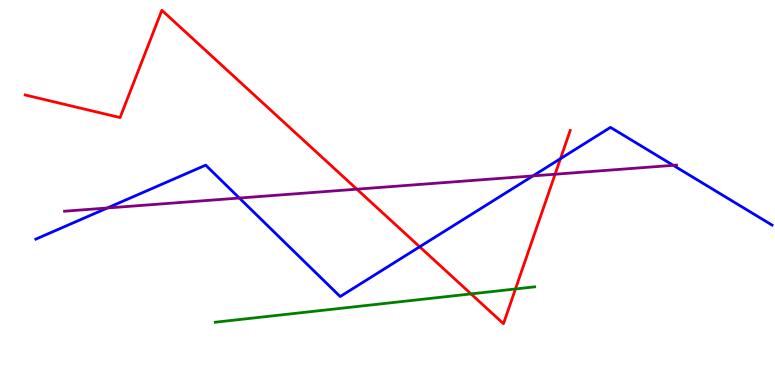[{'lines': ['blue', 'red'], 'intersections': [{'x': 5.41, 'y': 3.59}, {'x': 7.23, 'y': 5.88}]}, {'lines': ['green', 'red'], 'intersections': [{'x': 6.08, 'y': 2.37}, {'x': 6.65, 'y': 2.49}]}, {'lines': ['purple', 'red'], 'intersections': [{'x': 4.6, 'y': 5.09}, {'x': 7.16, 'y': 5.47}]}, {'lines': ['blue', 'green'], 'intersections': []}, {'lines': ['blue', 'purple'], 'intersections': [{'x': 1.38, 'y': 4.6}, {'x': 3.09, 'y': 4.86}, {'x': 6.88, 'y': 5.43}, {'x': 8.69, 'y': 5.71}]}, {'lines': ['green', 'purple'], 'intersections': []}]